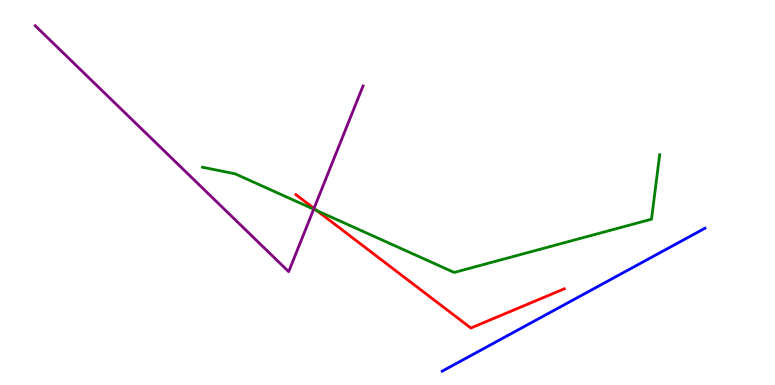[{'lines': ['blue', 'red'], 'intersections': []}, {'lines': ['green', 'red'], 'intersections': [{'x': 4.09, 'y': 4.53}]}, {'lines': ['purple', 'red'], 'intersections': [{'x': 4.05, 'y': 4.59}]}, {'lines': ['blue', 'green'], 'intersections': []}, {'lines': ['blue', 'purple'], 'intersections': []}, {'lines': ['green', 'purple'], 'intersections': [{'x': 4.05, 'y': 4.57}]}]